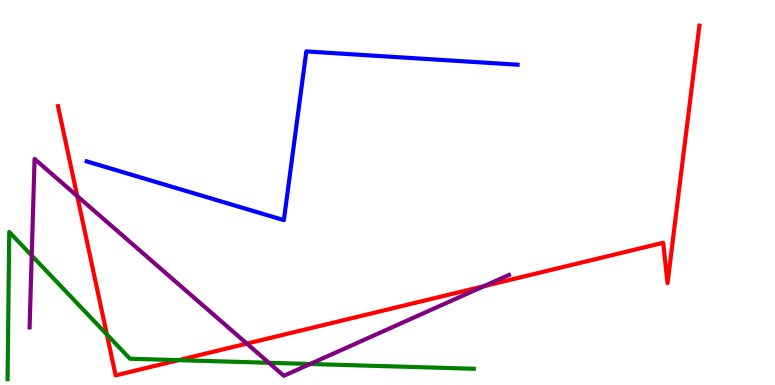[{'lines': ['blue', 'red'], 'intersections': []}, {'lines': ['green', 'red'], 'intersections': [{'x': 1.38, 'y': 1.31}, {'x': 2.3, 'y': 0.645}]}, {'lines': ['purple', 'red'], 'intersections': [{'x': 0.997, 'y': 4.91}, {'x': 3.19, 'y': 1.08}, {'x': 6.24, 'y': 2.57}]}, {'lines': ['blue', 'green'], 'intersections': []}, {'lines': ['blue', 'purple'], 'intersections': []}, {'lines': ['green', 'purple'], 'intersections': [{'x': 0.409, 'y': 3.36}, {'x': 3.47, 'y': 0.577}, {'x': 4.0, 'y': 0.546}]}]